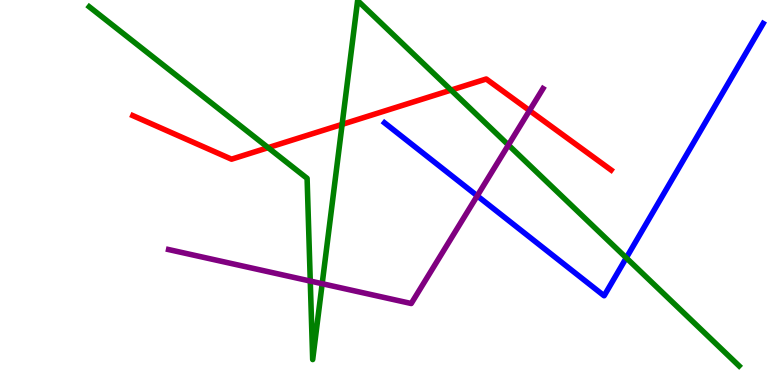[{'lines': ['blue', 'red'], 'intersections': []}, {'lines': ['green', 'red'], 'intersections': [{'x': 3.46, 'y': 6.16}, {'x': 4.41, 'y': 6.77}, {'x': 5.82, 'y': 7.66}]}, {'lines': ['purple', 'red'], 'intersections': [{'x': 6.83, 'y': 7.13}]}, {'lines': ['blue', 'green'], 'intersections': [{'x': 8.08, 'y': 3.3}]}, {'lines': ['blue', 'purple'], 'intersections': [{'x': 6.16, 'y': 4.91}]}, {'lines': ['green', 'purple'], 'intersections': [{'x': 4.0, 'y': 2.7}, {'x': 4.16, 'y': 2.63}, {'x': 6.56, 'y': 6.23}]}]